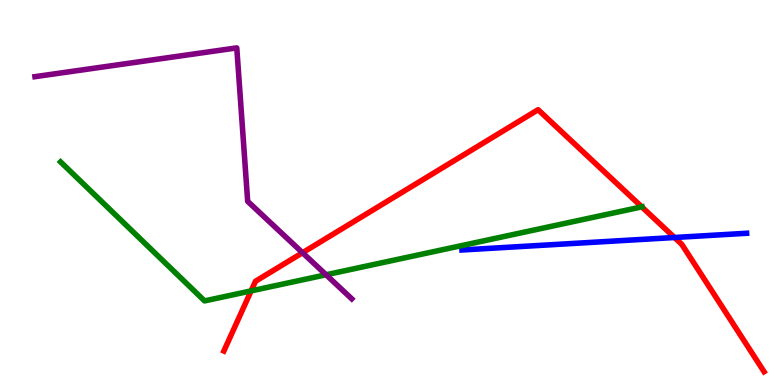[{'lines': ['blue', 'red'], 'intersections': [{'x': 8.7, 'y': 3.83}]}, {'lines': ['green', 'red'], 'intersections': [{'x': 3.24, 'y': 2.44}, {'x': 8.28, 'y': 4.63}]}, {'lines': ['purple', 'red'], 'intersections': [{'x': 3.9, 'y': 3.44}]}, {'lines': ['blue', 'green'], 'intersections': []}, {'lines': ['blue', 'purple'], 'intersections': []}, {'lines': ['green', 'purple'], 'intersections': [{'x': 4.21, 'y': 2.86}]}]